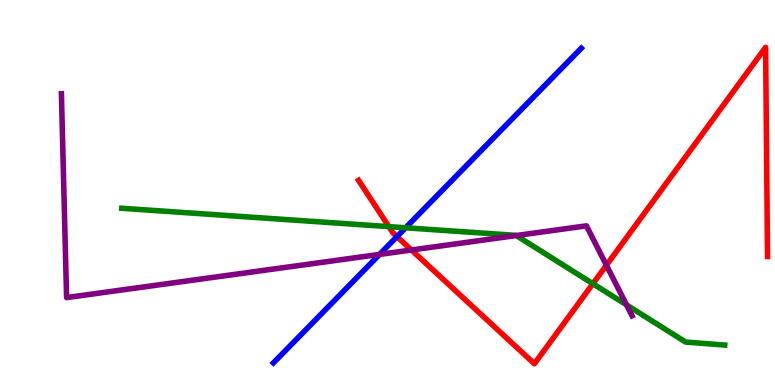[{'lines': ['blue', 'red'], 'intersections': [{'x': 5.12, 'y': 3.85}]}, {'lines': ['green', 'red'], 'intersections': [{'x': 5.02, 'y': 4.11}, {'x': 7.65, 'y': 2.63}]}, {'lines': ['purple', 'red'], 'intersections': [{'x': 5.31, 'y': 3.51}, {'x': 7.82, 'y': 3.11}]}, {'lines': ['blue', 'green'], 'intersections': [{'x': 5.23, 'y': 4.08}]}, {'lines': ['blue', 'purple'], 'intersections': [{'x': 4.9, 'y': 3.39}]}, {'lines': ['green', 'purple'], 'intersections': [{'x': 6.66, 'y': 3.88}, {'x': 8.08, 'y': 2.08}]}]